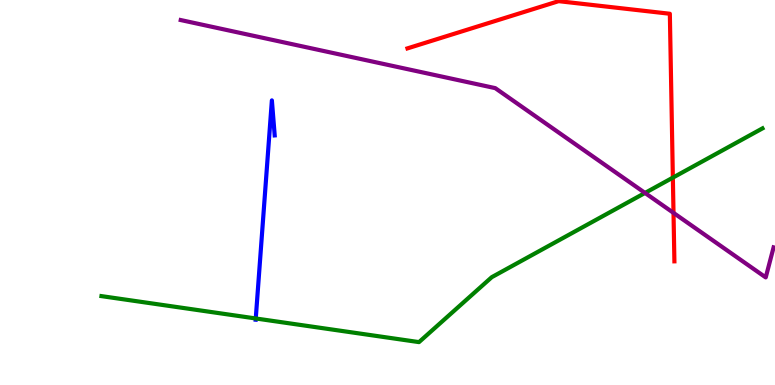[{'lines': ['blue', 'red'], 'intersections': []}, {'lines': ['green', 'red'], 'intersections': [{'x': 8.68, 'y': 5.39}]}, {'lines': ['purple', 'red'], 'intersections': [{'x': 8.69, 'y': 4.47}]}, {'lines': ['blue', 'green'], 'intersections': [{'x': 3.3, 'y': 1.73}]}, {'lines': ['blue', 'purple'], 'intersections': []}, {'lines': ['green', 'purple'], 'intersections': [{'x': 8.32, 'y': 4.99}]}]